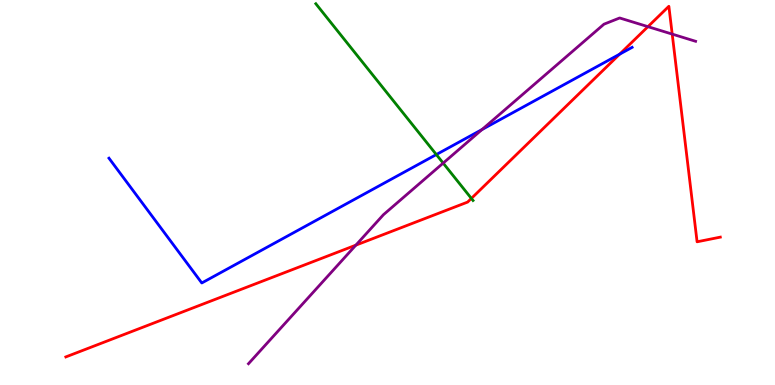[{'lines': ['blue', 'red'], 'intersections': [{'x': 8.0, 'y': 8.59}]}, {'lines': ['green', 'red'], 'intersections': [{'x': 6.08, 'y': 4.85}]}, {'lines': ['purple', 'red'], 'intersections': [{'x': 4.59, 'y': 3.63}, {'x': 8.36, 'y': 9.31}, {'x': 8.67, 'y': 9.11}]}, {'lines': ['blue', 'green'], 'intersections': [{'x': 5.63, 'y': 5.99}]}, {'lines': ['blue', 'purple'], 'intersections': [{'x': 6.22, 'y': 6.64}]}, {'lines': ['green', 'purple'], 'intersections': [{'x': 5.72, 'y': 5.76}]}]